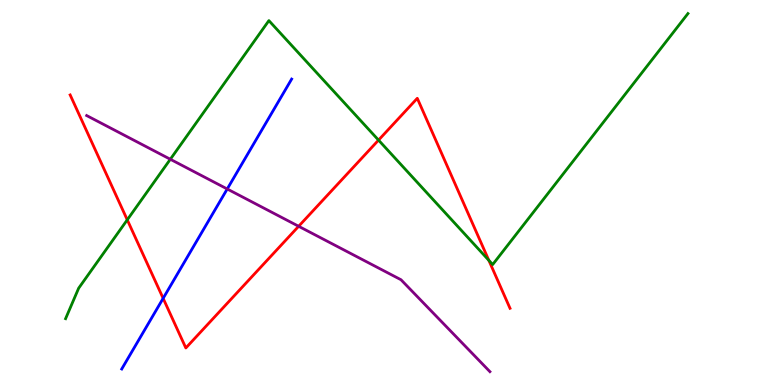[{'lines': ['blue', 'red'], 'intersections': [{'x': 2.11, 'y': 2.25}]}, {'lines': ['green', 'red'], 'intersections': [{'x': 1.64, 'y': 4.29}, {'x': 4.88, 'y': 6.36}, {'x': 6.31, 'y': 3.24}]}, {'lines': ['purple', 'red'], 'intersections': [{'x': 3.85, 'y': 4.12}]}, {'lines': ['blue', 'green'], 'intersections': []}, {'lines': ['blue', 'purple'], 'intersections': [{'x': 2.93, 'y': 5.09}]}, {'lines': ['green', 'purple'], 'intersections': [{'x': 2.2, 'y': 5.86}]}]